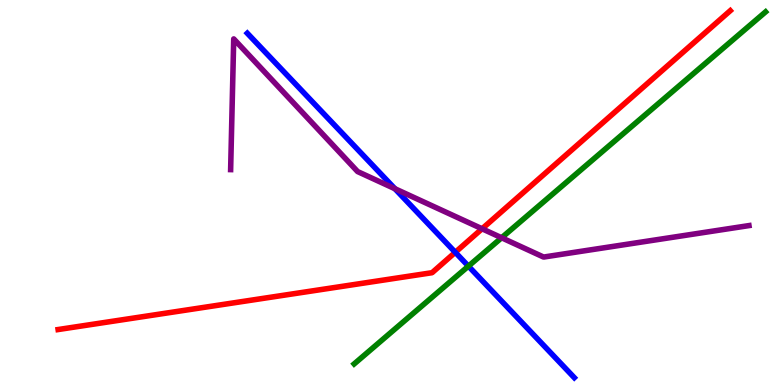[{'lines': ['blue', 'red'], 'intersections': [{'x': 5.87, 'y': 3.45}]}, {'lines': ['green', 'red'], 'intersections': []}, {'lines': ['purple', 'red'], 'intersections': [{'x': 6.22, 'y': 4.06}]}, {'lines': ['blue', 'green'], 'intersections': [{'x': 6.04, 'y': 3.09}]}, {'lines': ['blue', 'purple'], 'intersections': [{'x': 5.1, 'y': 5.1}]}, {'lines': ['green', 'purple'], 'intersections': [{'x': 6.47, 'y': 3.82}]}]